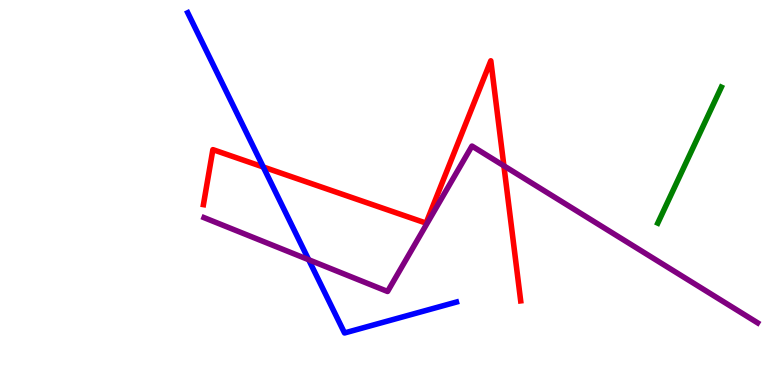[{'lines': ['blue', 'red'], 'intersections': [{'x': 3.4, 'y': 5.66}]}, {'lines': ['green', 'red'], 'intersections': []}, {'lines': ['purple', 'red'], 'intersections': [{'x': 6.5, 'y': 5.69}]}, {'lines': ['blue', 'green'], 'intersections': []}, {'lines': ['blue', 'purple'], 'intersections': [{'x': 3.98, 'y': 3.25}]}, {'lines': ['green', 'purple'], 'intersections': []}]